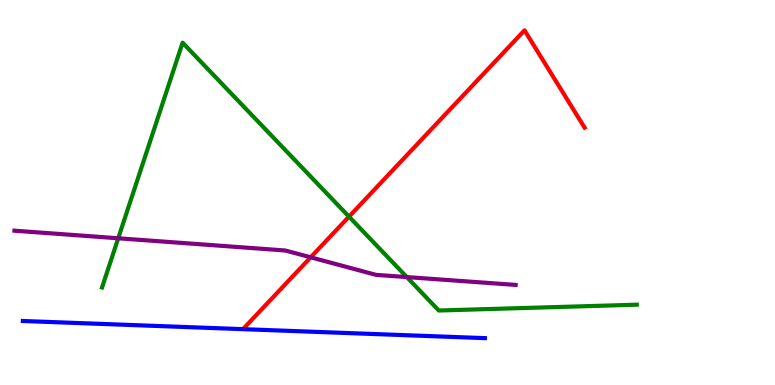[{'lines': ['blue', 'red'], 'intersections': []}, {'lines': ['green', 'red'], 'intersections': [{'x': 4.5, 'y': 4.37}]}, {'lines': ['purple', 'red'], 'intersections': [{'x': 4.01, 'y': 3.32}]}, {'lines': ['blue', 'green'], 'intersections': []}, {'lines': ['blue', 'purple'], 'intersections': []}, {'lines': ['green', 'purple'], 'intersections': [{'x': 1.53, 'y': 3.81}, {'x': 5.25, 'y': 2.8}]}]